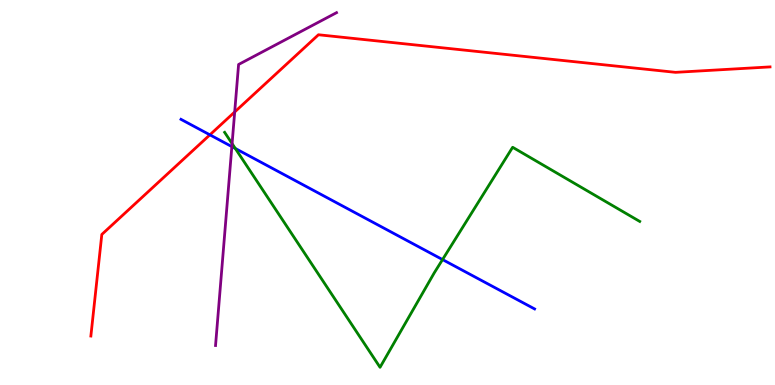[{'lines': ['blue', 'red'], 'intersections': [{'x': 2.71, 'y': 6.5}]}, {'lines': ['green', 'red'], 'intersections': []}, {'lines': ['purple', 'red'], 'intersections': [{'x': 3.03, 'y': 7.09}]}, {'lines': ['blue', 'green'], 'intersections': [{'x': 3.04, 'y': 6.14}, {'x': 5.71, 'y': 3.26}]}, {'lines': ['blue', 'purple'], 'intersections': [{'x': 2.99, 'y': 6.19}]}, {'lines': ['green', 'purple'], 'intersections': [{'x': 2.99, 'y': 6.27}]}]